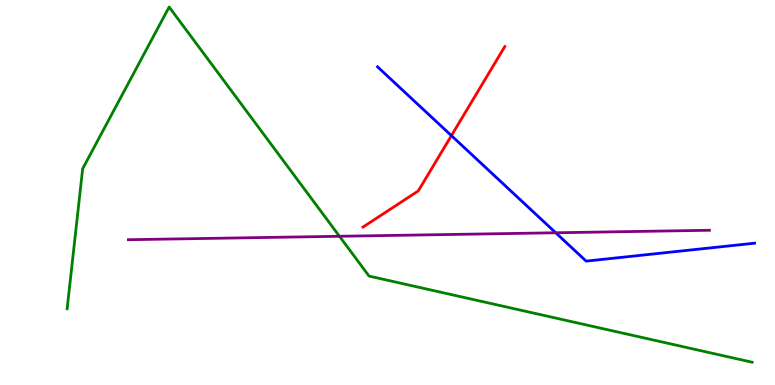[{'lines': ['blue', 'red'], 'intersections': [{'x': 5.82, 'y': 6.48}]}, {'lines': ['green', 'red'], 'intersections': []}, {'lines': ['purple', 'red'], 'intersections': []}, {'lines': ['blue', 'green'], 'intersections': []}, {'lines': ['blue', 'purple'], 'intersections': [{'x': 7.17, 'y': 3.95}]}, {'lines': ['green', 'purple'], 'intersections': [{'x': 4.38, 'y': 3.86}]}]